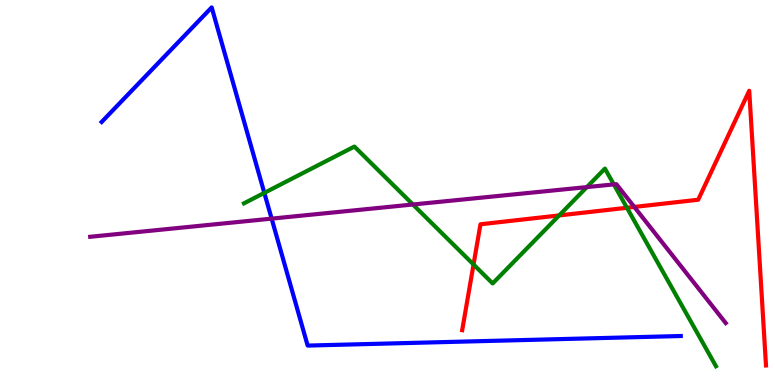[{'lines': ['blue', 'red'], 'intersections': []}, {'lines': ['green', 'red'], 'intersections': [{'x': 6.11, 'y': 3.13}, {'x': 7.22, 'y': 4.4}, {'x': 8.09, 'y': 4.6}]}, {'lines': ['purple', 'red'], 'intersections': [{'x': 8.18, 'y': 4.62}]}, {'lines': ['blue', 'green'], 'intersections': [{'x': 3.41, 'y': 4.99}]}, {'lines': ['blue', 'purple'], 'intersections': [{'x': 3.5, 'y': 4.32}]}, {'lines': ['green', 'purple'], 'intersections': [{'x': 5.33, 'y': 4.69}, {'x': 7.57, 'y': 5.14}, {'x': 7.92, 'y': 5.21}]}]